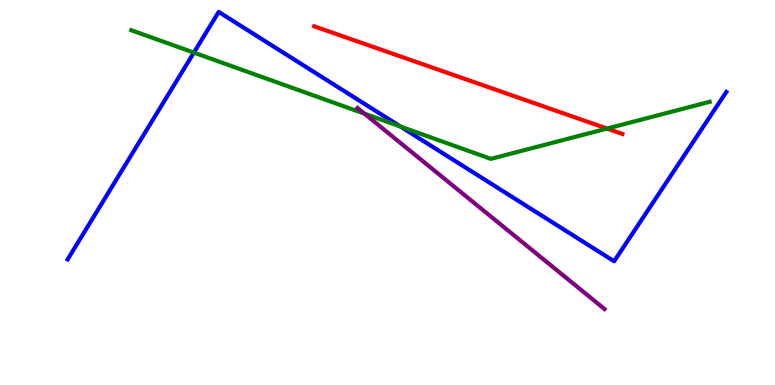[{'lines': ['blue', 'red'], 'intersections': []}, {'lines': ['green', 'red'], 'intersections': [{'x': 7.83, 'y': 6.66}]}, {'lines': ['purple', 'red'], 'intersections': []}, {'lines': ['blue', 'green'], 'intersections': [{'x': 2.5, 'y': 8.63}, {'x': 5.17, 'y': 6.71}]}, {'lines': ['blue', 'purple'], 'intersections': []}, {'lines': ['green', 'purple'], 'intersections': [{'x': 4.7, 'y': 7.05}]}]